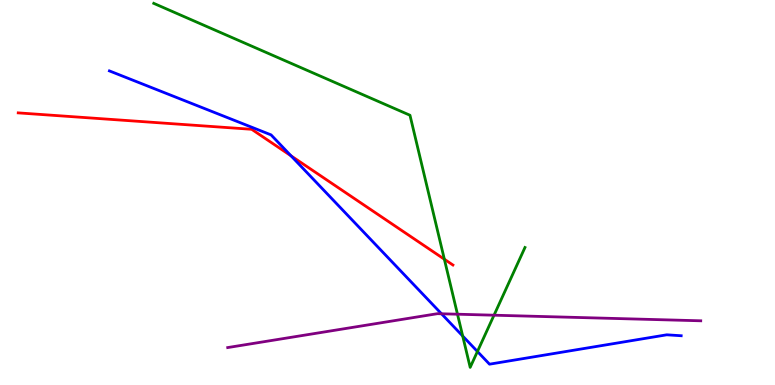[{'lines': ['blue', 'red'], 'intersections': [{'x': 3.76, 'y': 5.95}]}, {'lines': ['green', 'red'], 'intersections': [{'x': 5.73, 'y': 3.27}]}, {'lines': ['purple', 'red'], 'intersections': []}, {'lines': ['blue', 'green'], 'intersections': [{'x': 5.97, 'y': 1.27}, {'x': 6.16, 'y': 0.87}]}, {'lines': ['blue', 'purple'], 'intersections': [{'x': 5.7, 'y': 1.85}]}, {'lines': ['green', 'purple'], 'intersections': [{'x': 5.9, 'y': 1.84}, {'x': 6.37, 'y': 1.81}]}]